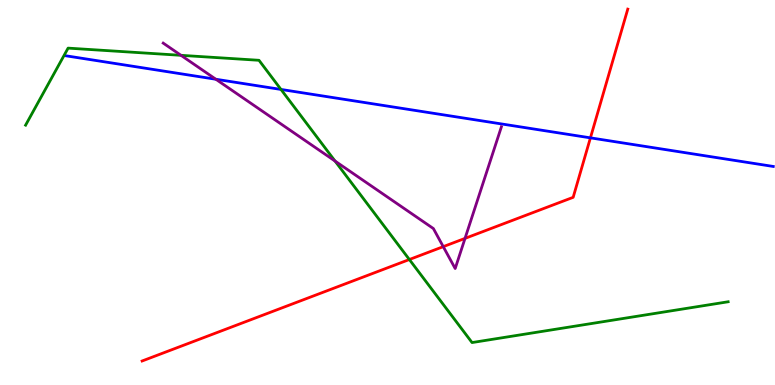[{'lines': ['blue', 'red'], 'intersections': [{'x': 7.62, 'y': 6.42}]}, {'lines': ['green', 'red'], 'intersections': [{'x': 5.28, 'y': 3.26}]}, {'lines': ['purple', 'red'], 'intersections': [{'x': 5.72, 'y': 3.59}, {'x': 6.0, 'y': 3.81}]}, {'lines': ['blue', 'green'], 'intersections': [{'x': 3.63, 'y': 7.68}]}, {'lines': ['blue', 'purple'], 'intersections': [{'x': 2.79, 'y': 7.94}]}, {'lines': ['green', 'purple'], 'intersections': [{'x': 2.34, 'y': 8.56}, {'x': 4.32, 'y': 5.82}]}]